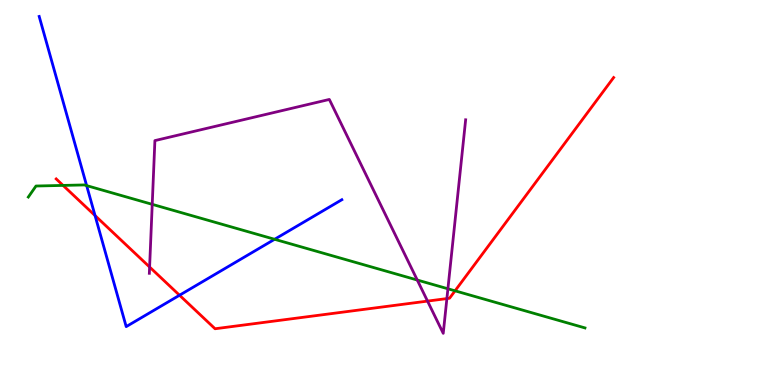[{'lines': ['blue', 'red'], 'intersections': [{'x': 1.23, 'y': 4.4}, {'x': 2.32, 'y': 2.33}]}, {'lines': ['green', 'red'], 'intersections': [{'x': 0.814, 'y': 5.18}, {'x': 5.87, 'y': 2.45}]}, {'lines': ['purple', 'red'], 'intersections': [{'x': 1.93, 'y': 3.06}, {'x': 5.52, 'y': 2.18}, {'x': 5.77, 'y': 2.24}]}, {'lines': ['blue', 'green'], 'intersections': [{'x': 1.12, 'y': 5.18}, {'x': 3.54, 'y': 3.78}]}, {'lines': ['blue', 'purple'], 'intersections': []}, {'lines': ['green', 'purple'], 'intersections': [{'x': 1.96, 'y': 4.69}, {'x': 5.38, 'y': 2.73}, {'x': 5.78, 'y': 2.5}]}]